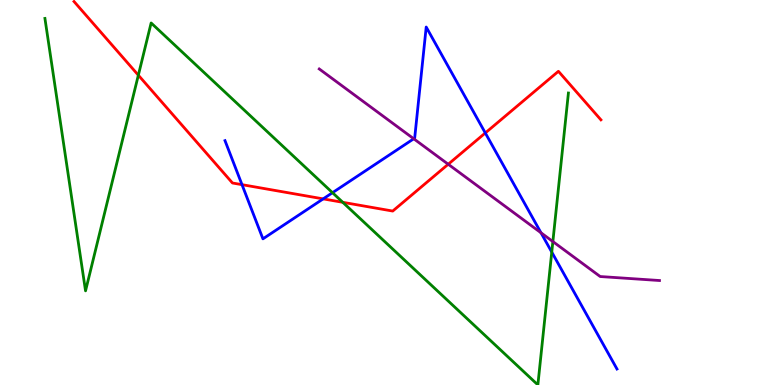[{'lines': ['blue', 'red'], 'intersections': [{'x': 3.12, 'y': 5.2}, {'x': 4.17, 'y': 4.83}, {'x': 6.26, 'y': 6.55}]}, {'lines': ['green', 'red'], 'intersections': [{'x': 1.79, 'y': 8.05}, {'x': 4.42, 'y': 4.75}]}, {'lines': ['purple', 'red'], 'intersections': [{'x': 5.78, 'y': 5.73}]}, {'lines': ['blue', 'green'], 'intersections': [{'x': 4.29, 'y': 5.0}, {'x': 7.12, 'y': 3.45}]}, {'lines': ['blue', 'purple'], 'intersections': [{'x': 5.34, 'y': 6.4}, {'x': 6.98, 'y': 3.95}]}, {'lines': ['green', 'purple'], 'intersections': [{'x': 7.13, 'y': 3.73}]}]